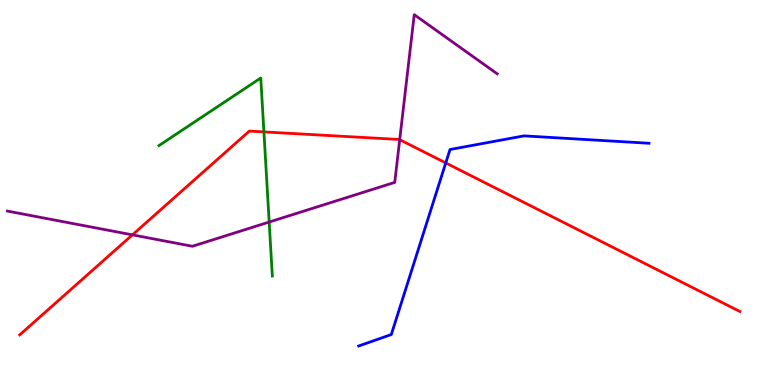[{'lines': ['blue', 'red'], 'intersections': [{'x': 5.75, 'y': 5.77}]}, {'lines': ['green', 'red'], 'intersections': [{'x': 3.41, 'y': 6.57}]}, {'lines': ['purple', 'red'], 'intersections': [{'x': 1.71, 'y': 3.9}, {'x': 5.16, 'y': 6.37}]}, {'lines': ['blue', 'green'], 'intersections': []}, {'lines': ['blue', 'purple'], 'intersections': []}, {'lines': ['green', 'purple'], 'intersections': [{'x': 3.47, 'y': 4.23}]}]